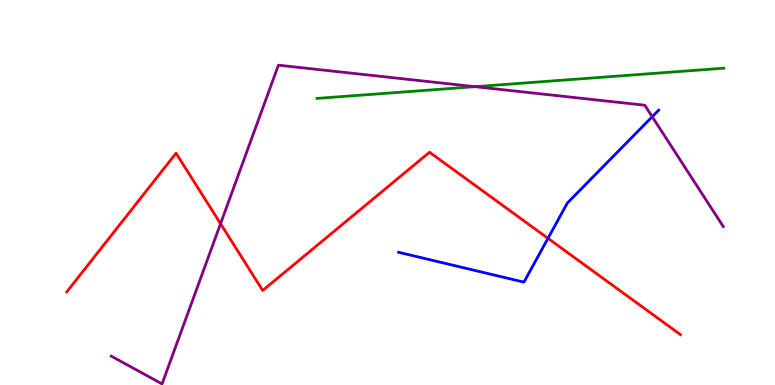[{'lines': ['blue', 'red'], 'intersections': [{'x': 7.07, 'y': 3.81}]}, {'lines': ['green', 'red'], 'intersections': []}, {'lines': ['purple', 'red'], 'intersections': [{'x': 2.85, 'y': 4.19}]}, {'lines': ['blue', 'green'], 'intersections': []}, {'lines': ['blue', 'purple'], 'intersections': [{'x': 8.42, 'y': 6.97}]}, {'lines': ['green', 'purple'], 'intersections': [{'x': 6.13, 'y': 7.75}]}]